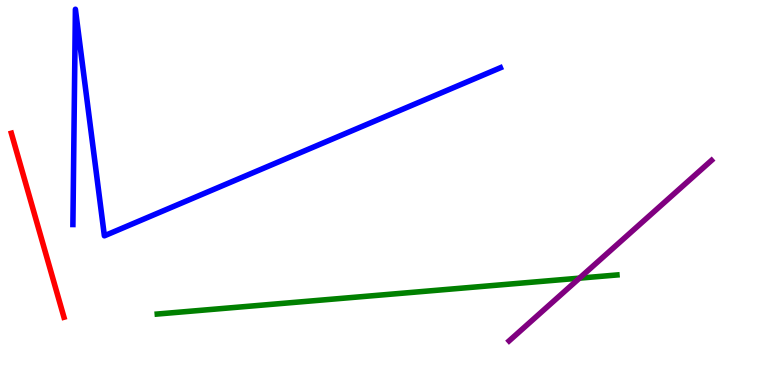[{'lines': ['blue', 'red'], 'intersections': []}, {'lines': ['green', 'red'], 'intersections': []}, {'lines': ['purple', 'red'], 'intersections': []}, {'lines': ['blue', 'green'], 'intersections': []}, {'lines': ['blue', 'purple'], 'intersections': []}, {'lines': ['green', 'purple'], 'intersections': [{'x': 7.48, 'y': 2.78}]}]